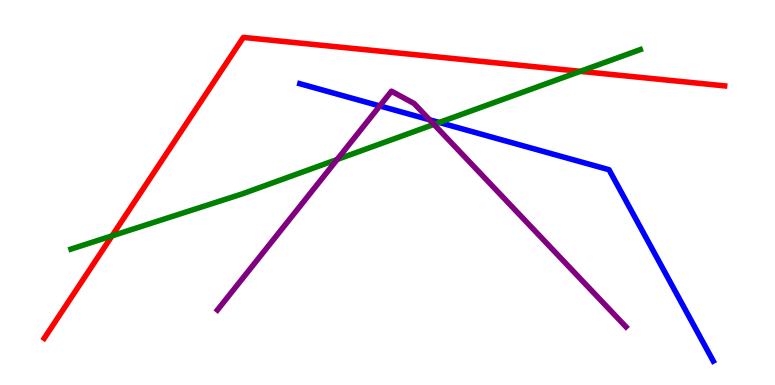[{'lines': ['blue', 'red'], 'intersections': []}, {'lines': ['green', 'red'], 'intersections': [{'x': 1.45, 'y': 3.87}, {'x': 7.49, 'y': 8.15}]}, {'lines': ['purple', 'red'], 'intersections': []}, {'lines': ['blue', 'green'], 'intersections': [{'x': 5.67, 'y': 6.82}]}, {'lines': ['blue', 'purple'], 'intersections': [{'x': 4.9, 'y': 7.25}, {'x': 5.54, 'y': 6.89}]}, {'lines': ['green', 'purple'], 'intersections': [{'x': 4.35, 'y': 5.86}, {'x': 5.6, 'y': 6.77}]}]